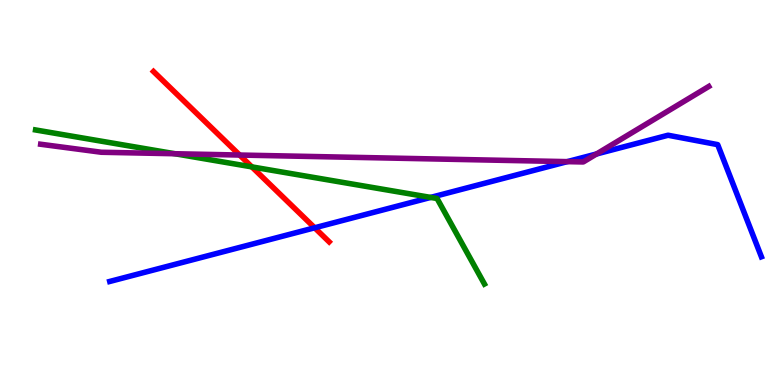[{'lines': ['blue', 'red'], 'intersections': [{'x': 4.06, 'y': 4.08}]}, {'lines': ['green', 'red'], 'intersections': [{'x': 3.25, 'y': 5.67}]}, {'lines': ['purple', 'red'], 'intersections': [{'x': 3.09, 'y': 5.97}]}, {'lines': ['blue', 'green'], 'intersections': [{'x': 5.56, 'y': 4.87}]}, {'lines': ['blue', 'purple'], 'intersections': [{'x': 7.32, 'y': 5.8}, {'x': 7.7, 'y': 6.0}]}, {'lines': ['green', 'purple'], 'intersections': [{'x': 2.26, 'y': 6.01}]}]